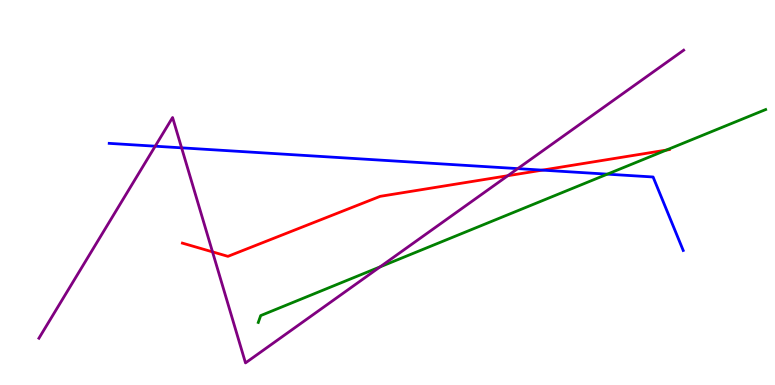[{'lines': ['blue', 'red'], 'intersections': [{'x': 7.0, 'y': 5.58}]}, {'lines': ['green', 'red'], 'intersections': [{'x': 8.6, 'y': 6.1}]}, {'lines': ['purple', 'red'], 'intersections': [{'x': 2.74, 'y': 3.46}, {'x': 6.55, 'y': 5.44}]}, {'lines': ['blue', 'green'], 'intersections': [{'x': 7.84, 'y': 5.48}]}, {'lines': ['blue', 'purple'], 'intersections': [{'x': 2.0, 'y': 6.2}, {'x': 2.34, 'y': 6.16}, {'x': 6.68, 'y': 5.62}]}, {'lines': ['green', 'purple'], 'intersections': [{'x': 4.9, 'y': 3.07}]}]